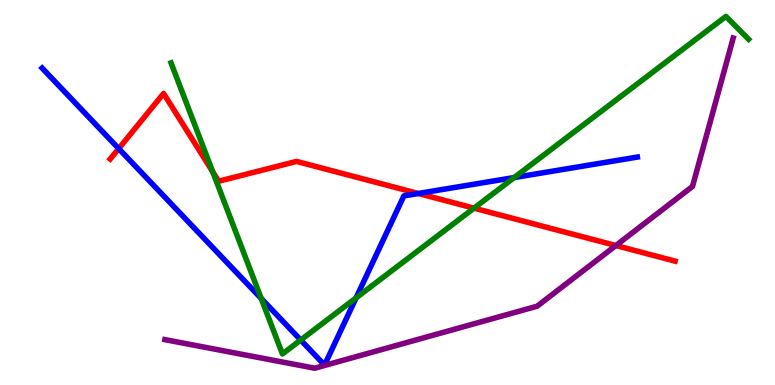[{'lines': ['blue', 'red'], 'intersections': [{'x': 1.53, 'y': 6.14}, {'x': 5.4, 'y': 4.97}]}, {'lines': ['green', 'red'], 'intersections': [{'x': 2.74, 'y': 5.54}, {'x': 6.12, 'y': 4.59}]}, {'lines': ['purple', 'red'], 'intersections': [{'x': 7.95, 'y': 3.62}]}, {'lines': ['blue', 'green'], 'intersections': [{'x': 3.37, 'y': 2.25}, {'x': 3.88, 'y': 1.17}, {'x': 4.59, 'y': 2.26}, {'x': 6.63, 'y': 5.39}]}, {'lines': ['blue', 'purple'], 'intersections': []}, {'lines': ['green', 'purple'], 'intersections': []}]